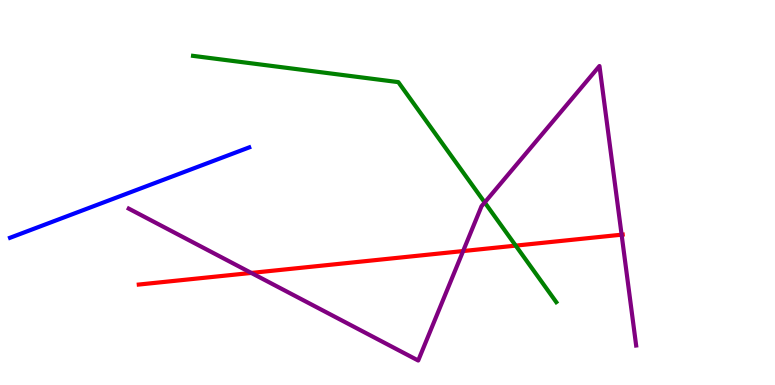[{'lines': ['blue', 'red'], 'intersections': []}, {'lines': ['green', 'red'], 'intersections': [{'x': 6.65, 'y': 3.62}]}, {'lines': ['purple', 'red'], 'intersections': [{'x': 3.24, 'y': 2.91}, {'x': 5.98, 'y': 3.48}, {'x': 8.02, 'y': 3.9}]}, {'lines': ['blue', 'green'], 'intersections': []}, {'lines': ['blue', 'purple'], 'intersections': []}, {'lines': ['green', 'purple'], 'intersections': [{'x': 6.25, 'y': 4.74}]}]